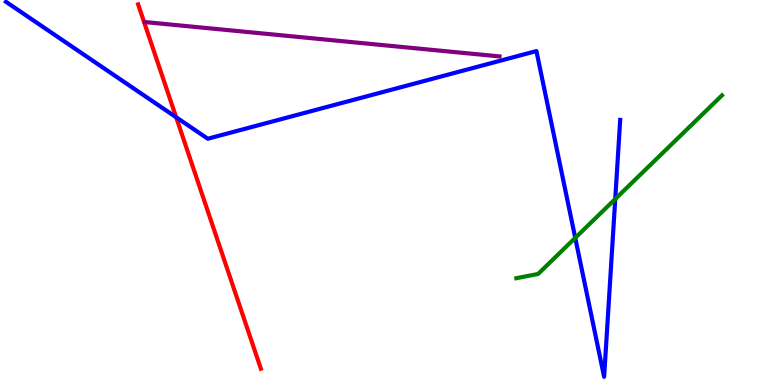[{'lines': ['blue', 'red'], 'intersections': [{'x': 2.27, 'y': 6.95}]}, {'lines': ['green', 'red'], 'intersections': []}, {'lines': ['purple', 'red'], 'intersections': []}, {'lines': ['blue', 'green'], 'intersections': [{'x': 7.42, 'y': 3.82}, {'x': 7.94, 'y': 4.83}]}, {'lines': ['blue', 'purple'], 'intersections': []}, {'lines': ['green', 'purple'], 'intersections': []}]